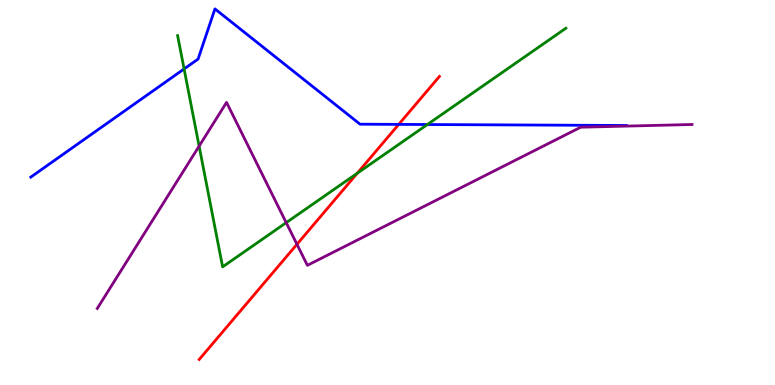[{'lines': ['blue', 'red'], 'intersections': [{'x': 5.14, 'y': 6.77}]}, {'lines': ['green', 'red'], 'intersections': [{'x': 4.61, 'y': 5.5}]}, {'lines': ['purple', 'red'], 'intersections': [{'x': 3.83, 'y': 3.65}]}, {'lines': ['blue', 'green'], 'intersections': [{'x': 2.38, 'y': 8.21}, {'x': 5.51, 'y': 6.77}]}, {'lines': ['blue', 'purple'], 'intersections': []}, {'lines': ['green', 'purple'], 'intersections': [{'x': 2.57, 'y': 6.2}, {'x': 3.69, 'y': 4.22}]}]